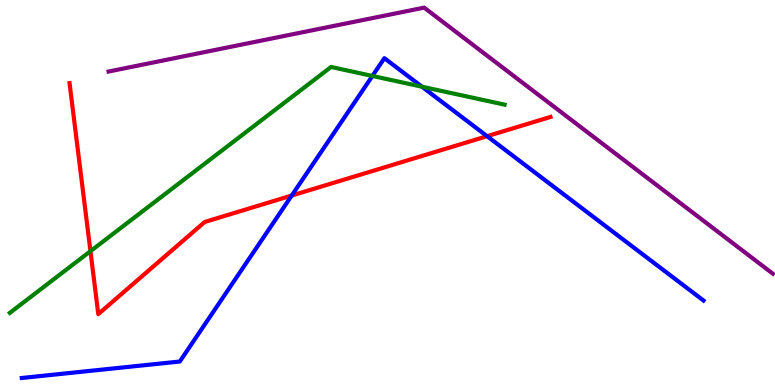[{'lines': ['blue', 'red'], 'intersections': [{'x': 3.76, 'y': 4.92}, {'x': 6.29, 'y': 6.46}]}, {'lines': ['green', 'red'], 'intersections': [{'x': 1.17, 'y': 3.48}]}, {'lines': ['purple', 'red'], 'intersections': []}, {'lines': ['blue', 'green'], 'intersections': [{'x': 4.81, 'y': 8.03}, {'x': 5.44, 'y': 7.75}]}, {'lines': ['blue', 'purple'], 'intersections': []}, {'lines': ['green', 'purple'], 'intersections': []}]